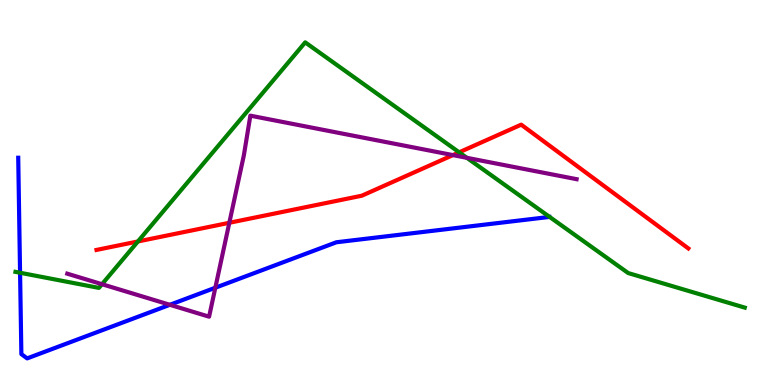[{'lines': ['blue', 'red'], 'intersections': []}, {'lines': ['green', 'red'], 'intersections': [{'x': 1.78, 'y': 3.73}, {'x': 5.92, 'y': 6.04}]}, {'lines': ['purple', 'red'], 'intersections': [{'x': 2.96, 'y': 4.21}, {'x': 5.84, 'y': 5.97}]}, {'lines': ['blue', 'green'], 'intersections': [{'x': 0.259, 'y': 2.92}]}, {'lines': ['blue', 'purple'], 'intersections': [{'x': 2.19, 'y': 2.08}, {'x': 2.78, 'y': 2.53}]}, {'lines': ['green', 'purple'], 'intersections': [{'x': 1.32, 'y': 2.62}, {'x': 6.02, 'y': 5.9}]}]